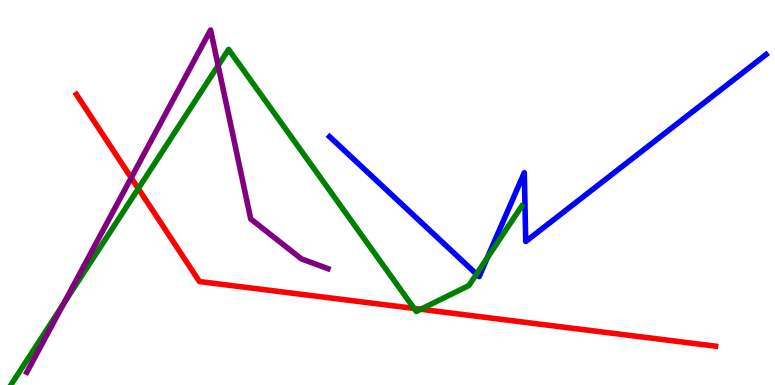[{'lines': ['blue', 'red'], 'intersections': []}, {'lines': ['green', 'red'], 'intersections': [{'x': 1.78, 'y': 5.1}, {'x': 5.34, 'y': 1.99}, {'x': 5.43, 'y': 1.97}]}, {'lines': ['purple', 'red'], 'intersections': [{'x': 1.69, 'y': 5.38}]}, {'lines': ['blue', 'green'], 'intersections': [{'x': 6.15, 'y': 2.88}, {'x': 6.29, 'y': 3.3}]}, {'lines': ['blue', 'purple'], 'intersections': []}, {'lines': ['green', 'purple'], 'intersections': [{'x': 0.821, 'y': 2.11}, {'x': 2.81, 'y': 8.3}]}]